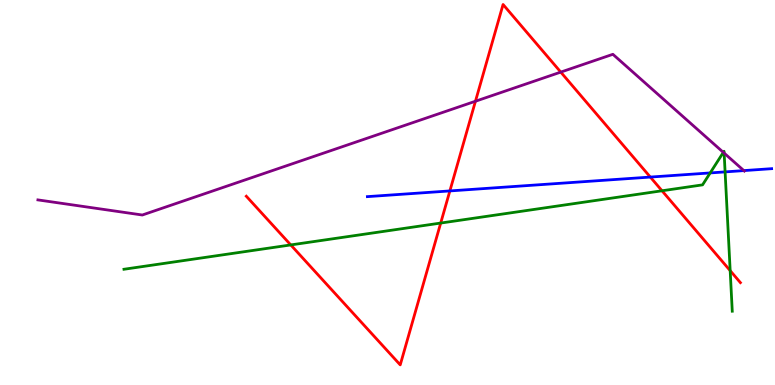[{'lines': ['blue', 'red'], 'intersections': [{'x': 5.8, 'y': 5.04}, {'x': 8.39, 'y': 5.4}]}, {'lines': ['green', 'red'], 'intersections': [{'x': 3.75, 'y': 3.64}, {'x': 5.69, 'y': 4.21}, {'x': 8.54, 'y': 5.04}, {'x': 9.42, 'y': 2.97}]}, {'lines': ['purple', 'red'], 'intersections': [{'x': 6.13, 'y': 7.37}, {'x': 7.24, 'y': 8.13}]}, {'lines': ['blue', 'green'], 'intersections': [{'x': 9.16, 'y': 5.51}, {'x': 9.36, 'y': 5.54}]}, {'lines': ['blue', 'purple'], 'intersections': [{'x': 9.6, 'y': 5.57}]}, {'lines': ['green', 'purple'], 'intersections': [{'x': 9.33, 'y': 6.04}, {'x': 9.34, 'y': 6.02}]}]